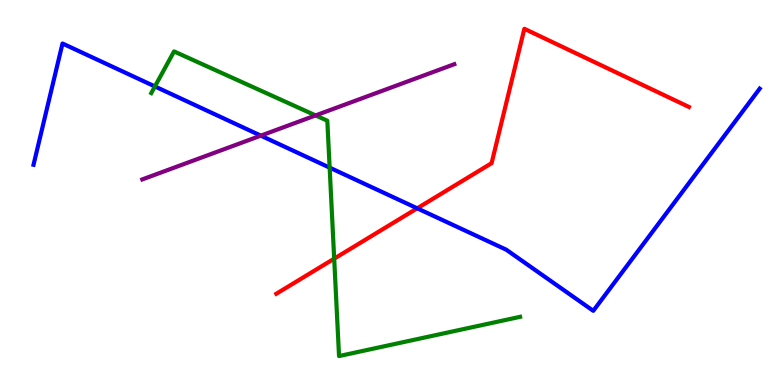[{'lines': ['blue', 'red'], 'intersections': [{'x': 5.38, 'y': 4.59}]}, {'lines': ['green', 'red'], 'intersections': [{'x': 4.31, 'y': 3.28}]}, {'lines': ['purple', 'red'], 'intersections': []}, {'lines': ['blue', 'green'], 'intersections': [{'x': 2.0, 'y': 7.75}, {'x': 4.25, 'y': 5.65}]}, {'lines': ['blue', 'purple'], 'intersections': [{'x': 3.37, 'y': 6.48}]}, {'lines': ['green', 'purple'], 'intersections': [{'x': 4.07, 'y': 7.0}]}]